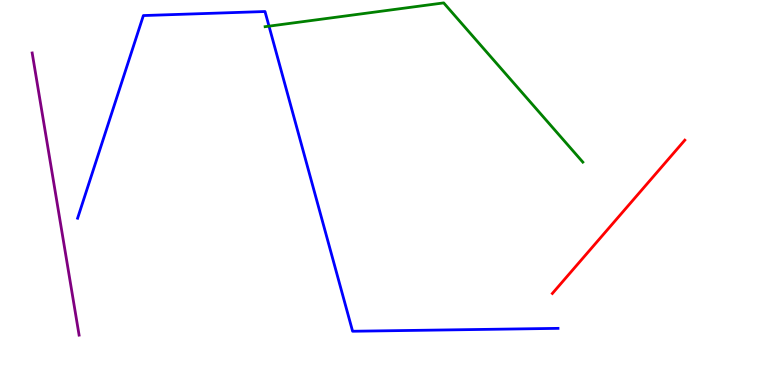[{'lines': ['blue', 'red'], 'intersections': []}, {'lines': ['green', 'red'], 'intersections': []}, {'lines': ['purple', 'red'], 'intersections': []}, {'lines': ['blue', 'green'], 'intersections': [{'x': 3.47, 'y': 9.32}]}, {'lines': ['blue', 'purple'], 'intersections': []}, {'lines': ['green', 'purple'], 'intersections': []}]